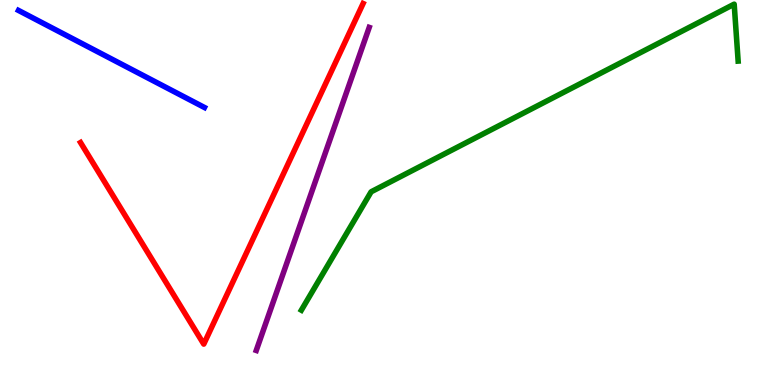[{'lines': ['blue', 'red'], 'intersections': []}, {'lines': ['green', 'red'], 'intersections': []}, {'lines': ['purple', 'red'], 'intersections': []}, {'lines': ['blue', 'green'], 'intersections': []}, {'lines': ['blue', 'purple'], 'intersections': []}, {'lines': ['green', 'purple'], 'intersections': []}]